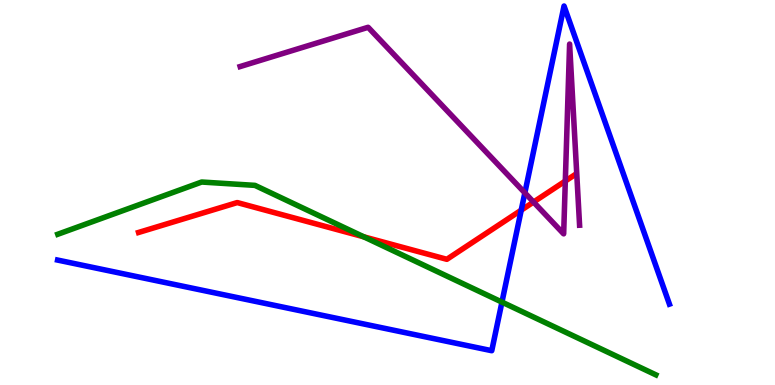[{'lines': ['blue', 'red'], 'intersections': [{'x': 6.73, 'y': 4.54}]}, {'lines': ['green', 'red'], 'intersections': [{'x': 4.69, 'y': 3.85}]}, {'lines': ['purple', 'red'], 'intersections': [{'x': 6.88, 'y': 4.75}, {'x': 7.29, 'y': 5.3}]}, {'lines': ['blue', 'green'], 'intersections': [{'x': 6.48, 'y': 2.15}]}, {'lines': ['blue', 'purple'], 'intersections': [{'x': 6.77, 'y': 4.99}]}, {'lines': ['green', 'purple'], 'intersections': []}]